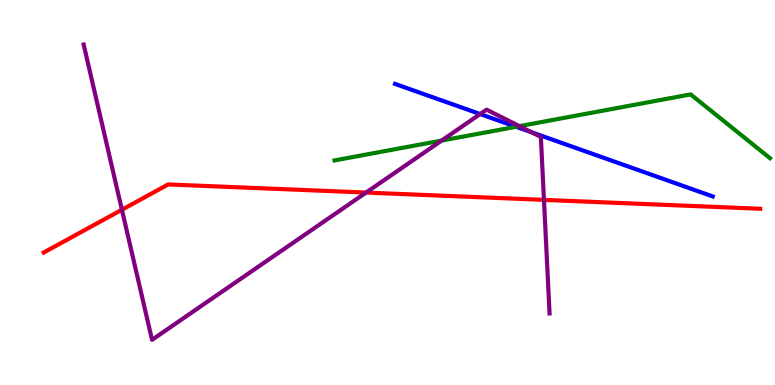[{'lines': ['blue', 'red'], 'intersections': []}, {'lines': ['green', 'red'], 'intersections': []}, {'lines': ['purple', 'red'], 'intersections': [{'x': 1.57, 'y': 4.55}, {'x': 4.72, 'y': 5.0}, {'x': 7.02, 'y': 4.81}]}, {'lines': ['blue', 'green'], 'intersections': [{'x': 6.66, 'y': 6.71}]}, {'lines': ['blue', 'purple'], 'intersections': [{'x': 6.2, 'y': 7.04}, {'x': 6.86, 'y': 6.57}]}, {'lines': ['green', 'purple'], 'intersections': [{'x': 5.7, 'y': 6.35}, {'x': 6.7, 'y': 6.72}]}]